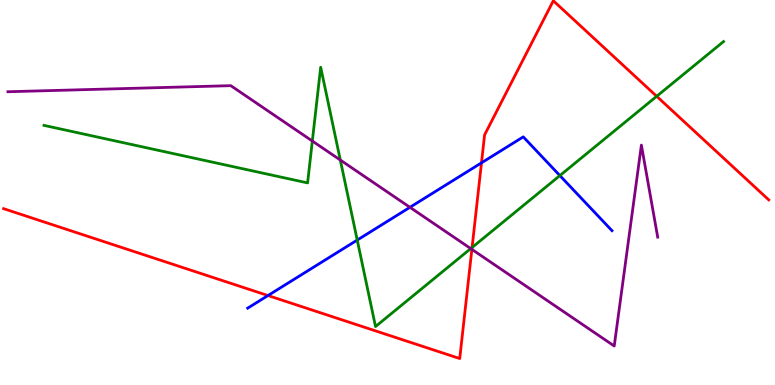[{'lines': ['blue', 'red'], 'intersections': [{'x': 3.46, 'y': 2.32}, {'x': 6.21, 'y': 5.77}]}, {'lines': ['green', 'red'], 'intersections': [{'x': 6.09, 'y': 3.57}, {'x': 8.47, 'y': 7.5}]}, {'lines': ['purple', 'red'], 'intersections': [{'x': 6.09, 'y': 3.52}]}, {'lines': ['blue', 'green'], 'intersections': [{'x': 4.61, 'y': 3.76}, {'x': 7.22, 'y': 5.44}]}, {'lines': ['blue', 'purple'], 'intersections': [{'x': 5.29, 'y': 4.62}]}, {'lines': ['green', 'purple'], 'intersections': [{'x': 4.03, 'y': 6.34}, {'x': 4.39, 'y': 5.84}, {'x': 6.07, 'y': 3.54}]}]